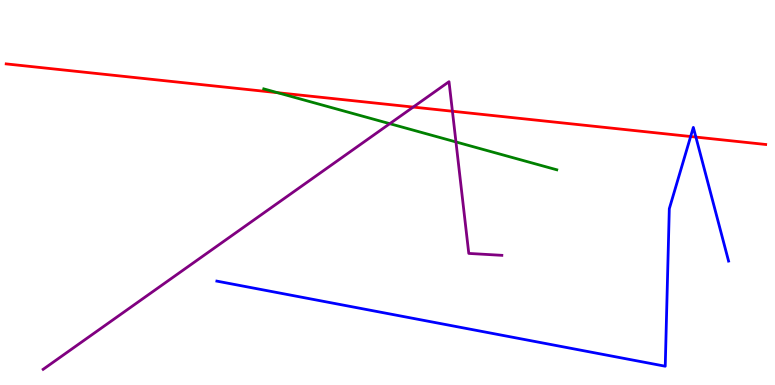[{'lines': ['blue', 'red'], 'intersections': [{'x': 8.91, 'y': 6.45}, {'x': 8.98, 'y': 6.44}]}, {'lines': ['green', 'red'], 'intersections': [{'x': 3.58, 'y': 7.59}]}, {'lines': ['purple', 'red'], 'intersections': [{'x': 5.33, 'y': 7.22}, {'x': 5.84, 'y': 7.11}]}, {'lines': ['blue', 'green'], 'intersections': []}, {'lines': ['blue', 'purple'], 'intersections': []}, {'lines': ['green', 'purple'], 'intersections': [{'x': 5.03, 'y': 6.79}, {'x': 5.88, 'y': 6.31}]}]